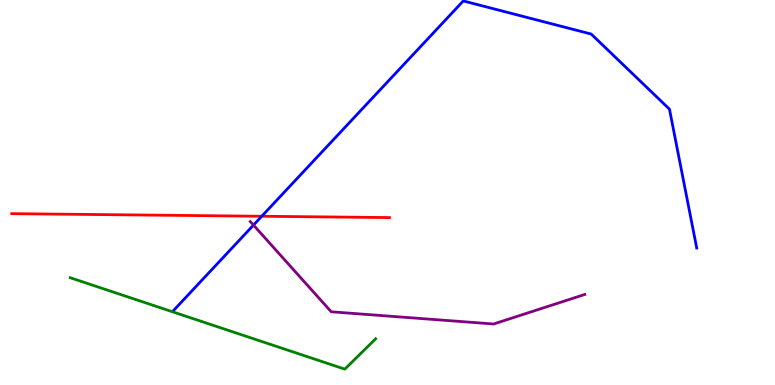[{'lines': ['blue', 'red'], 'intersections': [{'x': 3.38, 'y': 4.38}]}, {'lines': ['green', 'red'], 'intersections': []}, {'lines': ['purple', 'red'], 'intersections': []}, {'lines': ['blue', 'green'], 'intersections': []}, {'lines': ['blue', 'purple'], 'intersections': [{'x': 3.27, 'y': 4.15}]}, {'lines': ['green', 'purple'], 'intersections': []}]